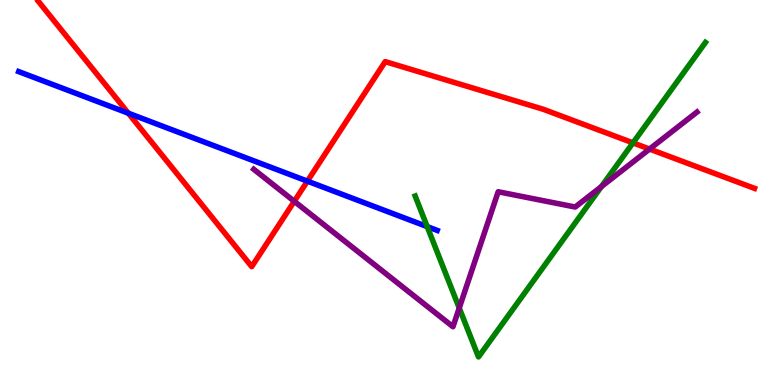[{'lines': ['blue', 'red'], 'intersections': [{'x': 1.66, 'y': 7.06}, {'x': 3.97, 'y': 5.29}]}, {'lines': ['green', 'red'], 'intersections': [{'x': 8.17, 'y': 6.29}]}, {'lines': ['purple', 'red'], 'intersections': [{'x': 3.8, 'y': 4.77}, {'x': 8.38, 'y': 6.13}]}, {'lines': ['blue', 'green'], 'intersections': [{'x': 5.51, 'y': 4.11}]}, {'lines': ['blue', 'purple'], 'intersections': []}, {'lines': ['green', 'purple'], 'intersections': [{'x': 5.93, 'y': 2.0}, {'x': 7.76, 'y': 5.15}]}]